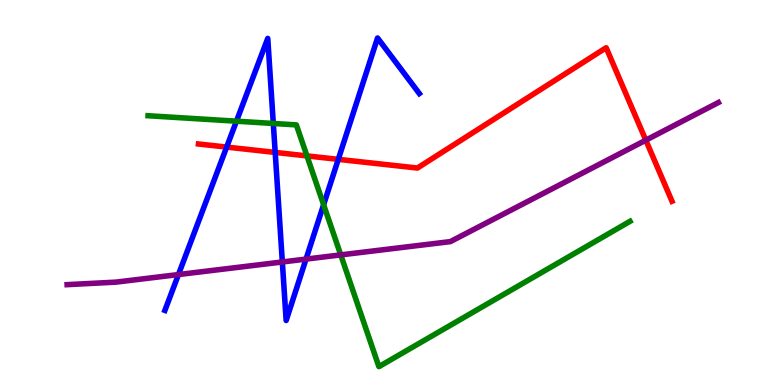[{'lines': ['blue', 'red'], 'intersections': [{'x': 2.92, 'y': 6.18}, {'x': 3.55, 'y': 6.04}, {'x': 4.36, 'y': 5.86}]}, {'lines': ['green', 'red'], 'intersections': [{'x': 3.96, 'y': 5.95}]}, {'lines': ['purple', 'red'], 'intersections': [{'x': 8.33, 'y': 6.36}]}, {'lines': ['blue', 'green'], 'intersections': [{'x': 3.05, 'y': 6.85}, {'x': 3.53, 'y': 6.79}, {'x': 4.18, 'y': 4.68}]}, {'lines': ['blue', 'purple'], 'intersections': [{'x': 2.3, 'y': 2.87}, {'x': 3.64, 'y': 3.2}, {'x': 3.95, 'y': 3.27}]}, {'lines': ['green', 'purple'], 'intersections': [{'x': 4.4, 'y': 3.38}]}]